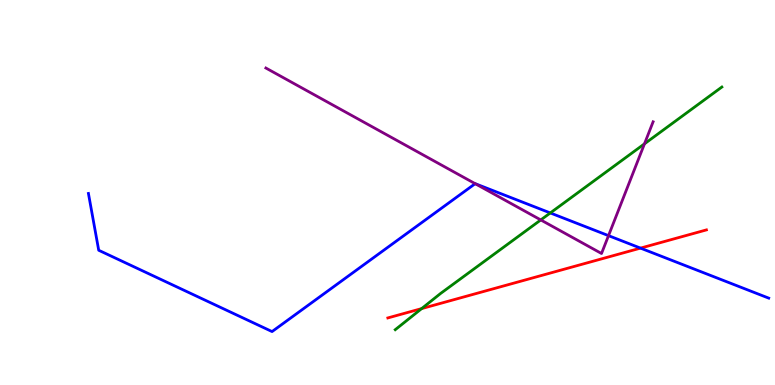[{'lines': ['blue', 'red'], 'intersections': [{'x': 8.26, 'y': 3.56}]}, {'lines': ['green', 'red'], 'intersections': [{'x': 5.44, 'y': 1.98}]}, {'lines': ['purple', 'red'], 'intersections': []}, {'lines': ['blue', 'green'], 'intersections': [{'x': 7.1, 'y': 4.47}]}, {'lines': ['blue', 'purple'], 'intersections': [{'x': 6.13, 'y': 5.23}, {'x': 7.85, 'y': 3.88}]}, {'lines': ['green', 'purple'], 'intersections': [{'x': 6.98, 'y': 4.29}, {'x': 8.32, 'y': 6.26}]}]